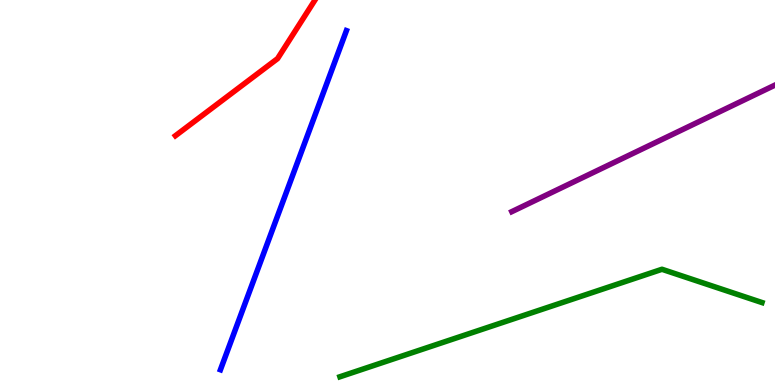[{'lines': ['blue', 'red'], 'intersections': []}, {'lines': ['green', 'red'], 'intersections': []}, {'lines': ['purple', 'red'], 'intersections': []}, {'lines': ['blue', 'green'], 'intersections': []}, {'lines': ['blue', 'purple'], 'intersections': []}, {'lines': ['green', 'purple'], 'intersections': []}]